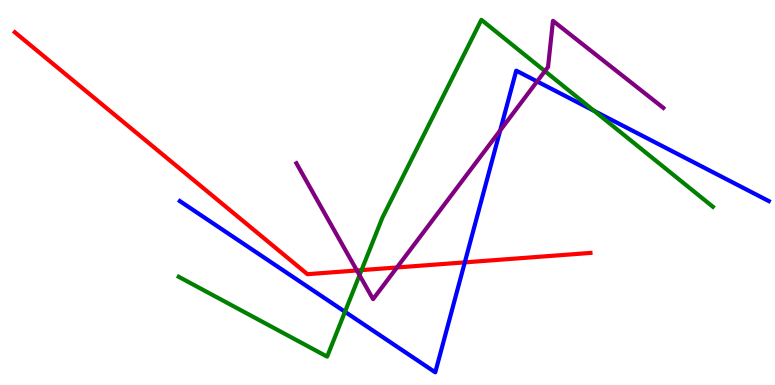[{'lines': ['blue', 'red'], 'intersections': [{'x': 6.0, 'y': 3.19}]}, {'lines': ['green', 'red'], 'intersections': [{'x': 4.67, 'y': 2.98}]}, {'lines': ['purple', 'red'], 'intersections': [{'x': 4.6, 'y': 2.97}, {'x': 5.12, 'y': 3.05}]}, {'lines': ['blue', 'green'], 'intersections': [{'x': 4.45, 'y': 1.9}, {'x': 7.67, 'y': 7.12}]}, {'lines': ['blue', 'purple'], 'intersections': [{'x': 6.45, 'y': 6.61}, {'x': 6.93, 'y': 7.88}]}, {'lines': ['green', 'purple'], 'intersections': [{'x': 4.64, 'y': 2.85}, {'x': 7.03, 'y': 8.15}]}]